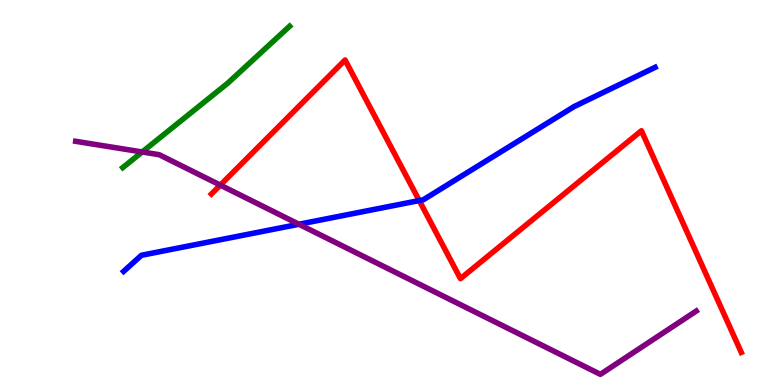[{'lines': ['blue', 'red'], 'intersections': [{'x': 5.41, 'y': 4.79}]}, {'lines': ['green', 'red'], 'intersections': []}, {'lines': ['purple', 'red'], 'intersections': [{'x': 2.84, 'y': 5.19}]}, {'lines': ['blue', 'green'], 'intersections': []}, {'lines': ['blue', 'purple'], 'intersections': [{'x': 3.86, 'y': 4.18}]}, {'lines': ['green', 'purple'], 'intersections': [{'x': 1.83, 'y': 6.05}]}]